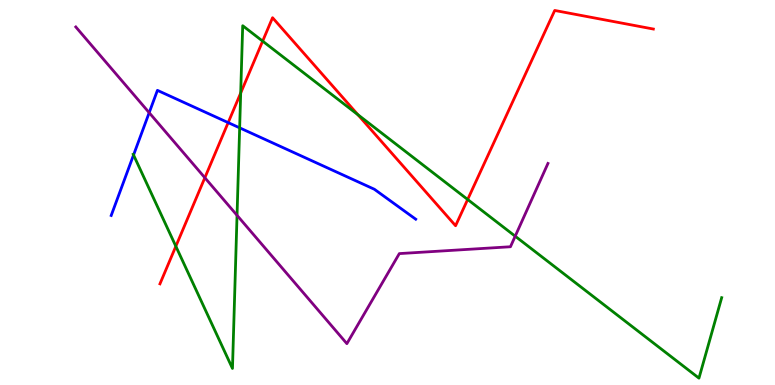[{'lines': ['blue', 'red'], 'intersections': [{'x': 2.94, 'y': 6.82}]}, {'lines': ['green', 'red'], 'intersections': [{'x': 2.27, 'y': 3.6}, {'x': 3.11, 'y': 7.58}, {'x': 3.39, 'y': 8.93}, {'x': 4.62, 'y': 7.02}, {'x': 6.03, 'y': 4.82}]}, {'lines': ['purple', 'red'], 'intersections': [{'x': 2.64, 'y': 5.38}]}, {'lines': ['blue', 'green'], 'intersections': [{'x': 1.72, 'y': 5.97}, {'x': 3.09, 'y': 6.68}]}, {'lines': ['blue', 'purple'], 'intersections': [{'x': 1.92, 'y': 7.07}]}, {'lines': ['green', 'purple'], 'intersections': [{'x': 3.06, 'y': 4.41}, {'x': 6.65, 'y': 3.86}]}]